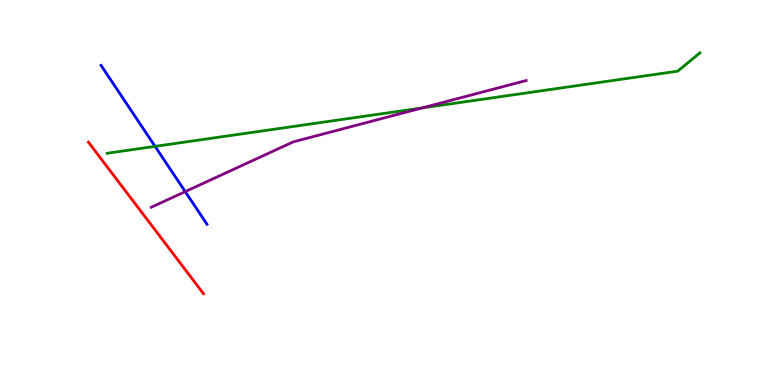[{'lines': ['blue', 'red'], 'intersections': []}, {'lines': ['green', 'red'], 'intersections': []}, {'lines': ['purple', 'red'], 'intersections': []}, {'lines': ['blue', 'green'], 'intersections': [{'x': 2.0, 'y': 6.2}]}, {'lines': ['blue', 'purple'], 'intersections': [{'x': 2.39, 'y': 5.02}]}, {'lines': ['green', 'purple'], 'intersections': [{'x': 5.45, 'y': 7.2}]}]